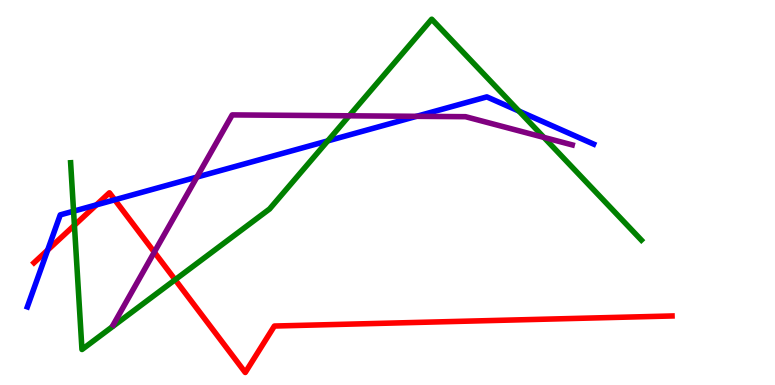[{'lines': ['blue', 'red'], 'intersections': [{'x': 0.615, 'y': 3.5}, {'x': 1.24, 'y': 4.68}, {'x': 1.48, 'y': 4.81}]}, {'lines': ['green', 'red'], 'intersections': [{'x': 0.96, 'y': 4.15}, {'x': 2.26, 'y': 2.73}]}, {'lines': ['purple', 'red'], 'intersections': [{'x': 1.99, 'y': 3.45}]}, {'lines': ['blue', 'green'], 'intersections': [{'x': 0.949, 'y': 4.51}, {'x': 4.23, 'y': 6.34}, {'x': 6.7, 'y': 7.11}]}, {'lines': ['blue', 'purple'], 'intersections': [{'x': 2.54, 'y': 5.4}, {'x': 5.38, 'y': 6.98}]}, {'lines': ['green', 'purple'], 'intersections': [{'x': 4.51, 'y': 6.99}, {'x': 7.02, 'y': 6.43}]}]